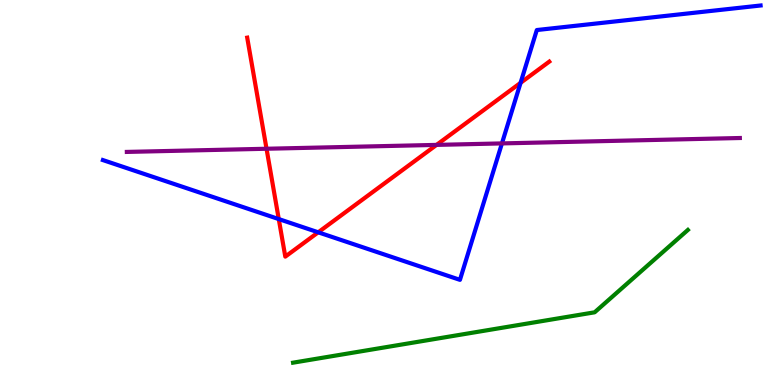[{'lines': ['blue', 'red'], 'intersections': [{'x': 3.6, 'y': 4.31}, {'x': 4.11, 'y': 3.97}, {'x': 6.72, 'y': 7.85}]}, {'lines': ['green', 'red'], 'intersections': []}, {'lines': ['purple', 'red'], 'intersections': [{'x': 3.44, 'y': 6.14}, {'x': 5.63, 'y': 6.24}]}, {'lines': ['blue', 'green'], 'intersections': []}, {'lines': ['blue', 'purple'], 'intersections': [{'x': 6.48, 'y': 6.28}]}, {'lines': ['green', 'purple'], 'intersections': []}]